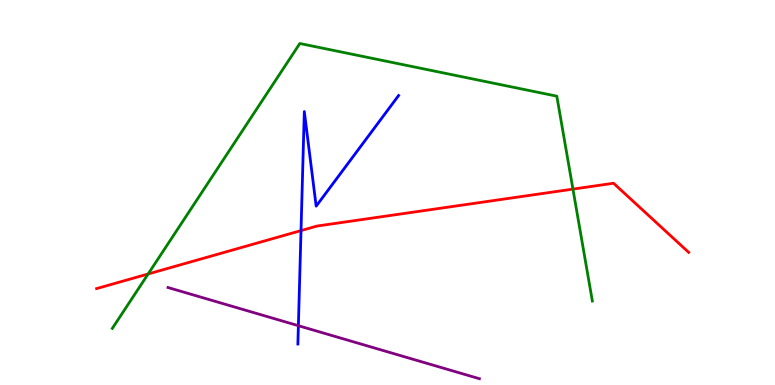[{'lines': ['blue', 'red'], 'intersections': [{'x': 3.88, 'y': 4.01}]}, {'lines': ['green', 'red'], 'intersections': [{'x': 1.91, 'y': 2.88}, {'x': 7.39, 'y': 5.09}]}, {'lines': ['purple', 'red'], 'intersections': []}, {'lines': ['blue', 'green'], 'intersections': []}, {'lines': ['blue', 'purple'], 'intersections': [{'x': 3.85, 'y': 1.54}]}, {'lines': ['green', 'purple'], 'intersections': []}]